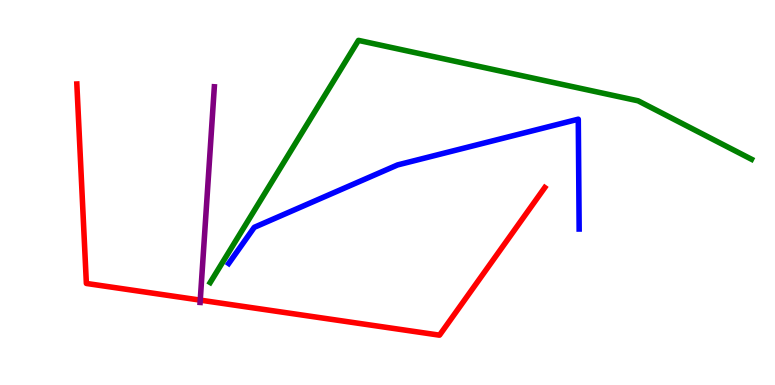[{'lines': ['blue', 'red'], 'intersections': []}, {'lines': ['green', 'red'], 'intersections': []}, {'lines': ['purple', 'red'], 'intersections': [{'x': 2.58, 'y': 2.2}]}, {'lines': ['blue', 'green'], 'intersections': []}, {'lines': ['blue', 'purple'], 'intersections': []}, {'lines': ['green', 'purple'], 'intersections': []}]